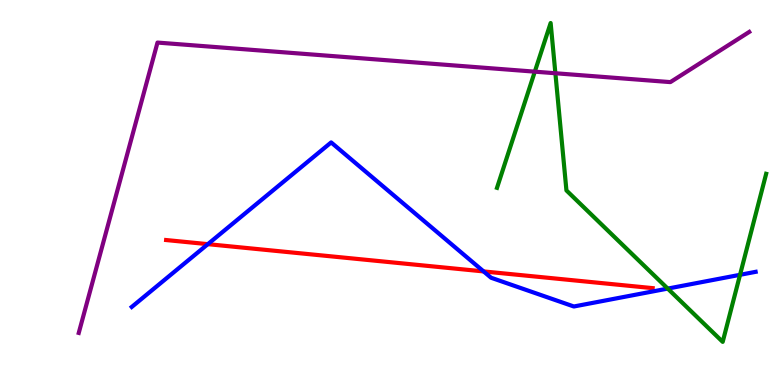[{'lines': ['blue', 'red'], 'intersections': [{'x': 2.68, 'y': 3.66}, {'x': 6.24, 'y': 2.95}]}, {'lines': ['green', 'red'], 'intersections': []}, {'lines': ['purple', 'red'], 'intersections': []}, {'lines': ['blue', 'green'], 'intersections': [{'x': 8.62, 'y': 2.5}, {'x': 9.55, 'y': 2.86}]}, {'lines': ['blue', 'purple'], 'intersections': []}, {'lines': ['green', 'purple'], 'intersections': [{'x': 6.9, 'y': 8.14}, {'x': 7.17, 'y': 8.1}]}]